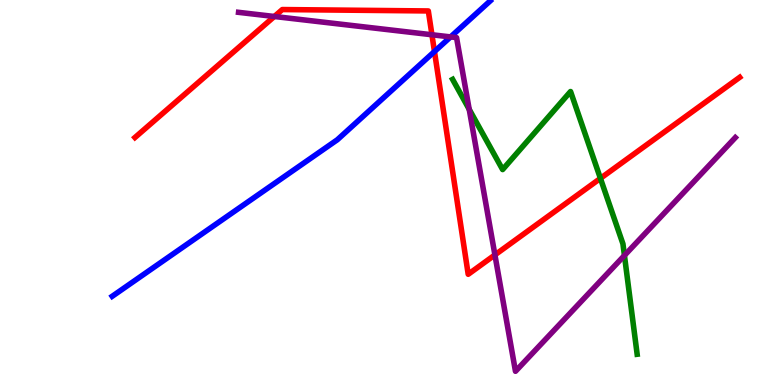[{'lines': ['blue', 'red'], 'intersections': [{'x': 5.61, 'y': 8.66}]}, {'lines': ['green', 'red'], 'intersections': [{'x': 7.75, 'y': 5.37}]}, {'lines': ['purple', 'red'], 'intersections': [{'x': 3.54, 'y': 9.57}, {'x': 5.57, 'y': 9.1}, {'x': 6.39, 'y': 3.38}]}, {'lines': ['blue', 'green'], 'intersections': []}, {'lines': ['blue', 'purple'], 'intersections': [{'x': 5.81, 'y': 9.04}]}, {'lines': ['green', 'purple'], 'intersections': [{'x': 6.05, 'y': 7.16}, {'x': 8.06, 'y': 3.36}]}]